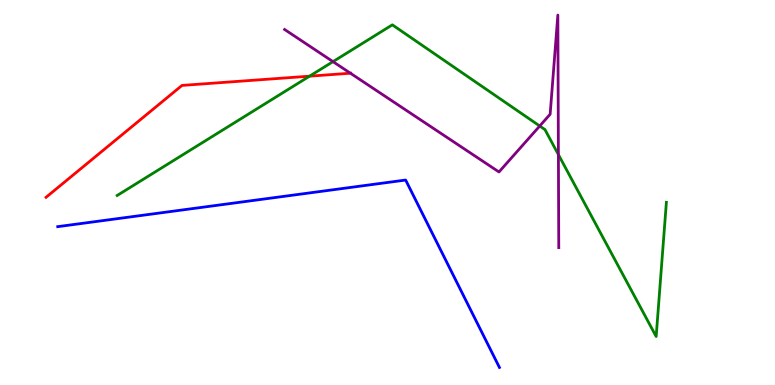[{'lines': ['blue', 'red'], 'intersections': []}, {'lines': ['green', 'red'], 'intersections': [{'x': 3.99, 'y': 8.02}]}, {'lines': ['purple', 'red'], 'intersections': [{'x': 4.52, 'y': 8.1}]}, {'lines': ['blue', 'green'], 'intersections': []}, {'lines': ['blue', 'purple'], 'intersections': []}, {'lines': ['green', 'purple'], 'intersections': [{'x': 4.3, 'y': 8.4}, {'x': 6.96, 'y': 6.73}, {'x': 7.21, 'y': 5.98}]}]